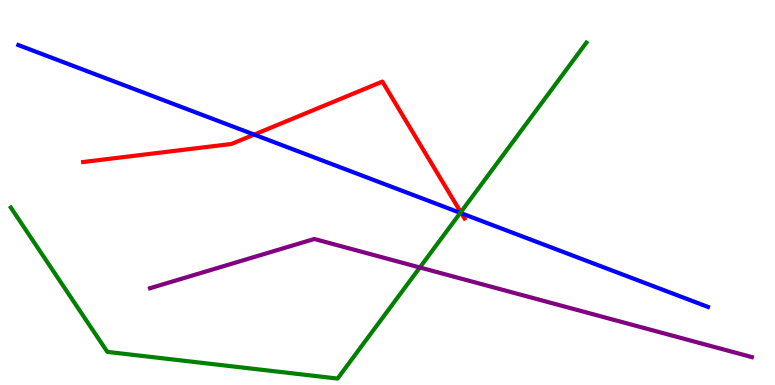[{'lines': ['blue', 'red'], 'intersections': [{'x': 3.28, 'y': 6.5}, {'x': 5.95, 'y': 4.46}]}, {'lines': ['green', 'red'], 'intersections': [{'x': 5.95, 'y': 4.49}]}, {'lines': ['purple', 'red'], 'intersections': []}, {'lines': ['blue', 'green'], 'intersections': [{'x': 5.94, 'y': 4.47}]}, {'lines': ['blue', 'purple'], 'intersections': []}, {'lines': ['green', 'purple'], 'intersections': [{'x': 5.42, 'y': 3.05}]}]